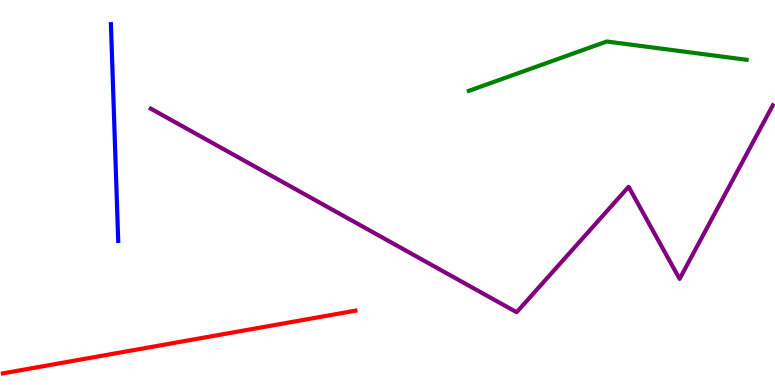[{'lines': ['blue', 'red'], 'intersections': []}, {'lines': ['green', 'red'], 'intersections': []}, {'lines': ['purple', 'red'], 'intersections': []}, {'lines': ['blue', 'green'], 'intersections': []}, {'lines': ['blue', 'purple'], 'intersections': []}, {'lines': ['green', 'purple'], 'intersections': []}]